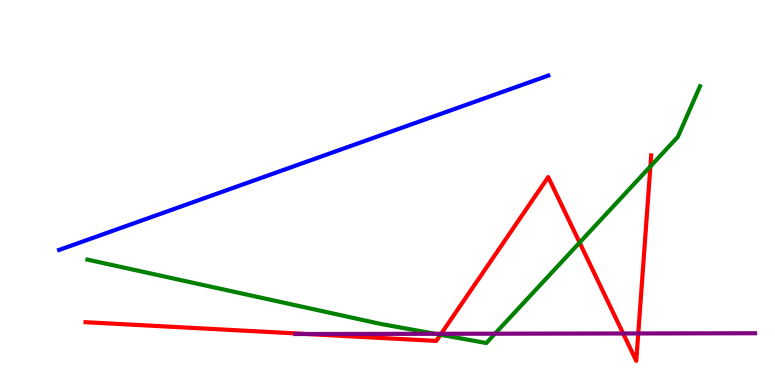[{'lines': ['blue', 'red'], 'intersections': []}, {'lines': ['green', 'red'], 'intersections': [{'x': 5.68, 'y': 1.31}, {'x': 7.48, 'y': 3.7}, {'x': 8.39, 'y': 5.68}]}, {'lines': ['purple', 'red'], 'intersections': [{'x': 3.96, 'y': 1.32}, {'x': 5.69, 'y': 1.33}, {'x': 8.04, 'y': 1.34}, {'x': 8.24, 'y': 1.34}]}, {'lines': ['blue', 'green'], 'intersections': []}, {'lines': ['blue', 'purple'], 'intersections': []}, {'lines': ['green', 'purple'], 'intersections': [{'x': 5.62, 'y': 1.33}, {'x': 6.39, 'y': 1.33}]}]